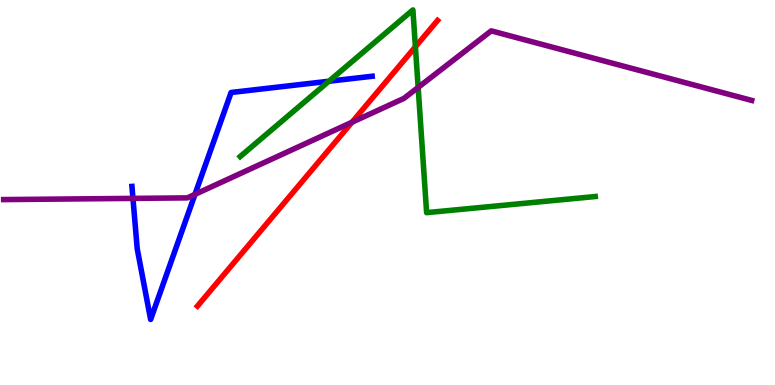[{'lines': ['blue', 'red'], 'intersections': []}, {'lines': ['green', 'red'], 'intersections': [{'x': 5.36, 'y': 8.78}]}, {'lines': ['purple', 'red'], 'intersections': [{'x': 4.54, 'y': 6.82}]}, {'lines': ['blue', 'green'], 'intersections': [{'x': 4.24, 'y': 7.89}]}, {'lines': ['blue', 'purple'], 'intersections': [{'x': 1.72, 'y': 4.85}, {'x': 2.52, 'y': 4.95}]}, {'lines': ['green', 'purple'], 'intersections': [{'x': 5.4, 'y': 7.73}]}]